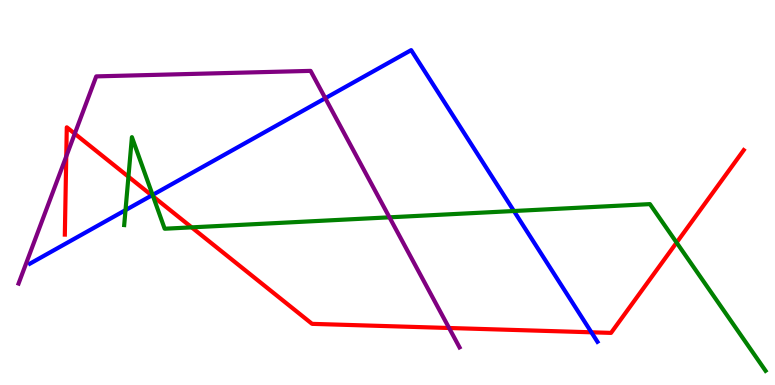[{'lines': ['blue', 'red'], 'intersections': [{'x': 1.96, 'y': 4.92}, {'x': 7.63, 'y': 1.37}]}, {'lines': ['green', 'red'], 'intersections': [{'x': 1.66, 'y': 5.41}, {'x': 1.98, 'y': 4.9}, {'x': 2.47, 'y': 4.09}, {'x': 8.73, 'y': 3.7}]}, {'lines': ['purple', 'red'], 'intersections': [{'x': 0.855, 'y': 5.94}, {'x': 0.965, 'y': 6.53}, {'x': 5.79, 'y': 1.48}]}, {'lines': ['blue', 'green'], 'intersections': [{'x': 1.62, 'y': 4.54}, {'x': 1.97, 'y': 4.94}, {'x': 6.63, 'y': 4.52}]}, {'lines': ['blue', 'purple'], 'intersections': [{'x': 4.2, 'y': 7.45}]}, {'lines': ['green', 'purple'], 'intersections': [{'x': 5.03, 'y': 4.36}]}]